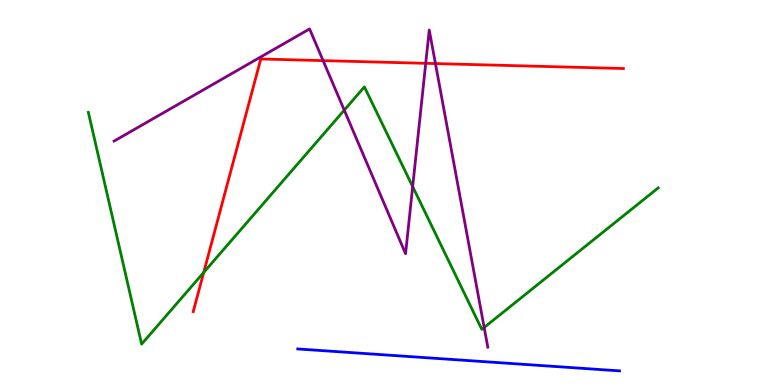[{'lines': ['blue', 'red'], 'intersections': []}, {'lines': ['green', 'red'], 'intersections': [{'x': 2.63, 'y': 2.92}]}, {'lines': ['purple', 'red'], 'intersections': [{'x': 4.17, 'y': 8.43}, {'x': 5.49, 'y': 8.36}, {'x': 5.62, 'y': 8.35}]}, {'lines': ['blue', 'green'], 'intersections': []}, {'lines': ['blue', 'purple'], 'intersections': []}, {'lines': ['green', 'purple'], 'intersections': [{'x': 4.44, 'y': 7.14}, {'x': 5.32, 'y': 5.15}, {'x': 6.25, 'y': 1.49}]}]